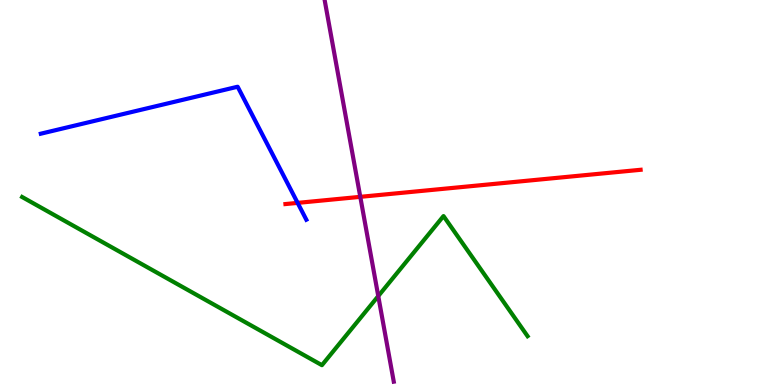[{'lines': ['blue', 'red'], 'intersections': [{'x': 3.84, 'y': 4.73}]}, {'lines': ['green', 'red'], 'intersections': []}, {'lines': ['purple', 'red'], 'intersections': [{'x': 4.65, 'y': 4.89}]}, {'lines': ['blue', 'green'], 'intersections': []}, {'lines': ['blue', 'purple'], 'intersections': []}, {'lines': ['green', 'purple'], 'intersections': [{'x': 4.88, 'y': 2.31}]}]